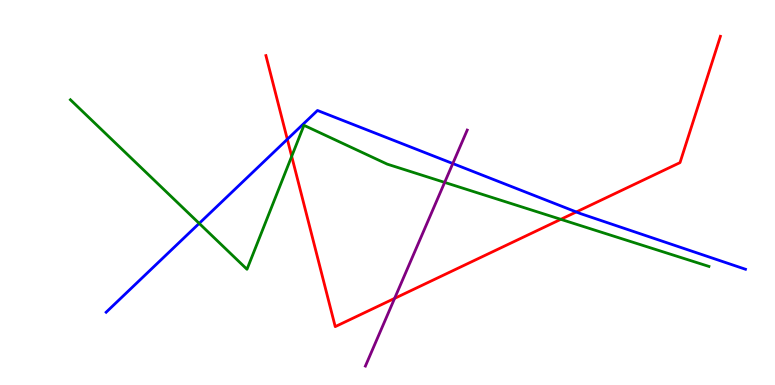[{'lines': ['blue', 'red'], 'intersections': [{'x': 3.71, 'y': 6.38}, {'x': 7.44, 'y': 4.49}]}, {'lines': ['green', 'red'], 'intersections': [{'x': 3.76, 'y': 5.94}, {'x': 7.24, 'y': 4.3}]}, {'lines': ['purple', 'red'], 'intersections': [{'x': 5.09, 'y': 2.25}]}, {'lines': ['blue', 'green'], 'intersections': [{'x': 2.57, 'y': 4.2}]}, {'lines': ['blue', 'purple'], 'intersections': [{'x': 5.84, 'y': 5.75}]}, {'lines': ['green', 'purple'], 'intersections': [{'x': 5.74, 'y': 5.26}]}]